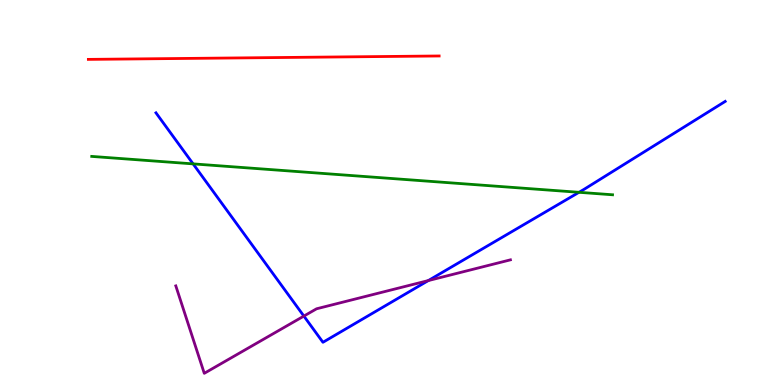[{'lines': ['blue', 'red'], 'intersections': []}, {'lines': ['green', 'red'], 'intersections': []}, {'lines': ['purple', 'red'], 'intersections': []}, {'lines': ['blue', 'green'], 'intersections': [{'x': 2.49, 'y': 5.74}, {'x': 7.47, 'y': 5.01}]}, {'lines': ['blue', 'purple'], 'intersections': [{'x': 3.92, 'y': 1.79}, {'x': 5.53, 'y': 2.71}]}, {'lines': ['green', 'purple'], 'intersections': []}]